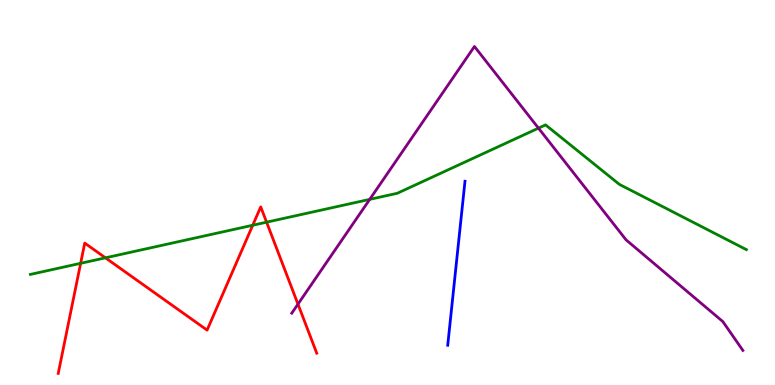[{'lines': ['blue', 'red'], 'intersections': []}, {'lines': ['green', 'red'], 'intersections': [{'x': 1.04, 'y': 3.16}, {'x': 1.36, 'y': 3.3}, {'x': 3.26, 'y': 4.15}, {'x': 3.44, 'y': 4.23}]}, {'lines': ['purple', 'red'], 'intersections': [{'x': 3.84, 'y': 2.1}]}, {'lines': ['blue', 'green'], 'intersections': []}, {'lines': ['blue', 'purple'], 'intersections': []}, {'lines': ['green', 'purple'], 'intersections': [{'x': 4.77, 'y': 4.82}, {'x': 6.95, 'y': 6.67}]}]